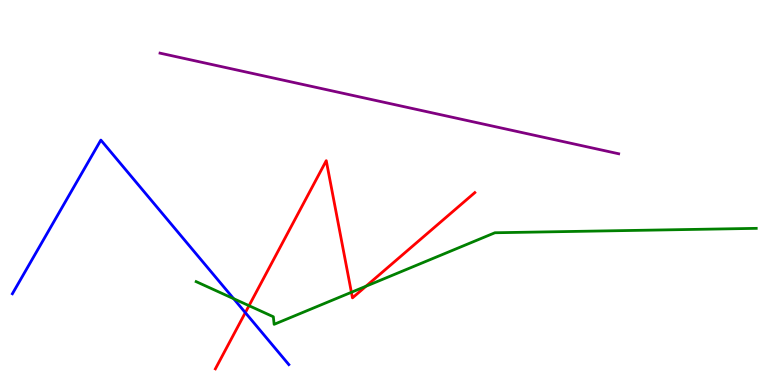[{'lines': ['blue', 'red'], 'intersections': [{'x': 3.17, 'y': 1.88}]}, {'lines': ['green', 'red'], 'intersections': [{'x': 3.21, 'y': 2.06}, {'x': 4.53, 'y': 2.41}, {'x': 4.72, 'y': 2.57}]}, {'lines': ['purple', 'red'], 'intersections': []}, {'lines': ['blue', 'green'], 'intersections': [{'x': 3.01, 'y': 2.24}]}, {'lines': ['blue', 'purple'], 'intersections': []}, {'lines': ['green', 'purple'], 'intersections': []}]